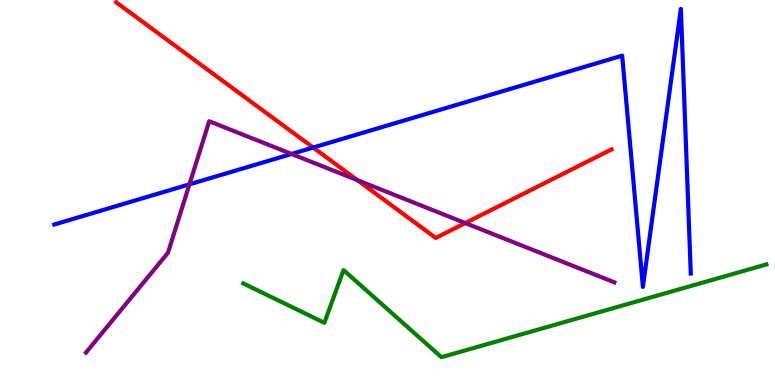[{'lines': ['blue', 'red'], 'intersections': [{'x': 4.04, 'y': 6.17}]}, {'lines': ['green', 'red'], 'intersections': []}, {'lines': ['purple', 'red'], 'intersections': [{'x': 4.61, 'y': 5.32}, {'x': 6.0, 'y': 4.21}]}, {'lines': ['blue', 'green'], 'intersections': []}, {'lines': ['blue', 'purple'], 'intersections': [{'x': 2.44, 'y': 5.21}, {'x': 3.76, 'y': 6.0}]}, {'lines': ['green', 'purple'], 'intersections': []}]